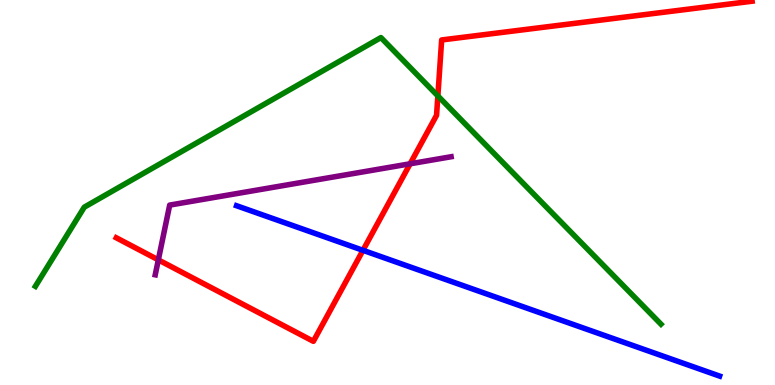[{'lines': ['blue', 'red'], 'intersections': [{'x': 4.68, 'y': 3.5}]}, {'lines': ['green', 'red'], 'intersections': [{'x': 5.65, 'y': 7.51}]}, {'lines': ['purple', 'red'], 'intersections': [{'x': 2.04, 'y': 3.25}, {'x': 5.29, 'y': 5.75}]}, {'lines': ['blue', 'green'], 'intersections': []}, {'lines': ['blue', 'purple'], 'intersections': []}, {'lines': ['green', 'purple'], 'intersections': []}]